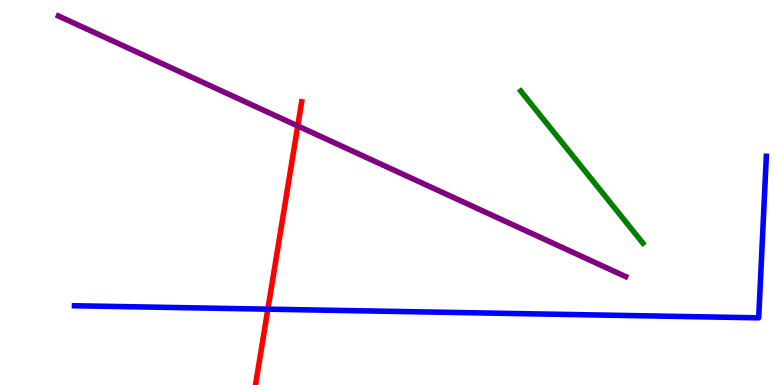[{'lines': ['blue', 'red'], 'intersections': [{'x': 3.46, 'y': 1.97}]}, {'lines': ['green', 'red'], 'intersections': []}, {'lines': ['purple', 'red'], 'intersections': [{'x': 3.84, 'y': 6.73}]}, {'lines': ['blue', 'green'], 'intersections': []}, {'lines': ['blue', 'purple'], 'intersections': []}, {'lines': ['green', 'purple'], 'intersections': []}]